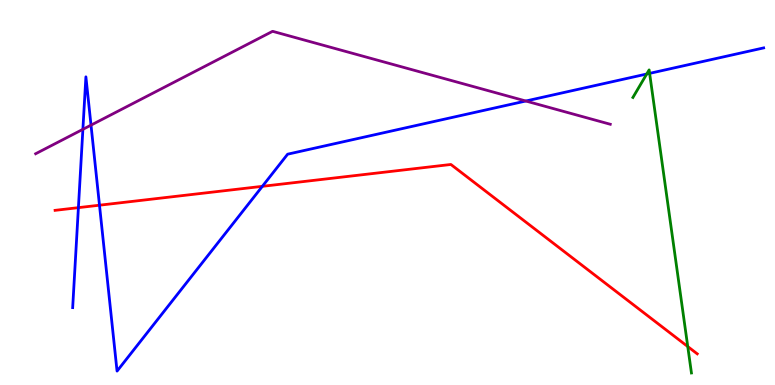[{'lines': ['blue', 'red'], 'intersections': [{'x': 1.01, 'y': 4.61}, {'x': 1.28, 'y': 4.67}, {'x': 3.39, 'y': 5.16}]}, {'lines': ['green', 'red'], 'intersections': [{'x': 8.87, 'y': 0.999}]}, {'lines': ['purple', 'red'], 'intersections': []}, {'lines': ['blue', 'green'], 'intersections': [{'x': 8.34, 'y': 8.08}, {'x': 8.38, 'y': 8.09}]}, {'lines': ['blue', 'purple'], 'intersections': [{'x': 1.07, 'y': 6.64}, {'x': 1.17, 'y': 6.75}, {'x': 6.78, 'y': 7.38}]}, {'lines': ['green', 'purple'], 'intersections': []}]